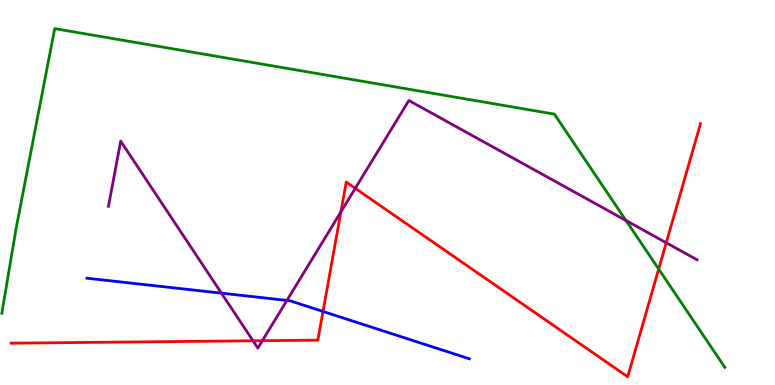[{'lines': ['blue', 'red'], 'intersections': [{'x': 4.17, 'y': 1.91}]}, {'lines': ['green', 'red'], 'intersections': [{'x': 8.5, 'y': 3.01}]}, {'lines': ['purple', 'red'], 'intersections': [{'x': 3.26, 'y': 1.15}, {'x': 3.39, 'y': 1.15}, {'x': 4.4, 'y': 4.49}, {'x': 4.58, 'y': 5.11}, {'x': 8.6, 'y': 3.69}]}, {'lines': ['blue', 'green'], 'intersections': []}, {'lines': ['blue', 'purple'], 'intersections': [{'x': 2.86, 'y': 2.39}, {'x': 3.7, 'y': 2.2}]}, {'lines': ['green', 'purple'], 'intersections': [{'x': 8.08, 'y': 4.27}]}]